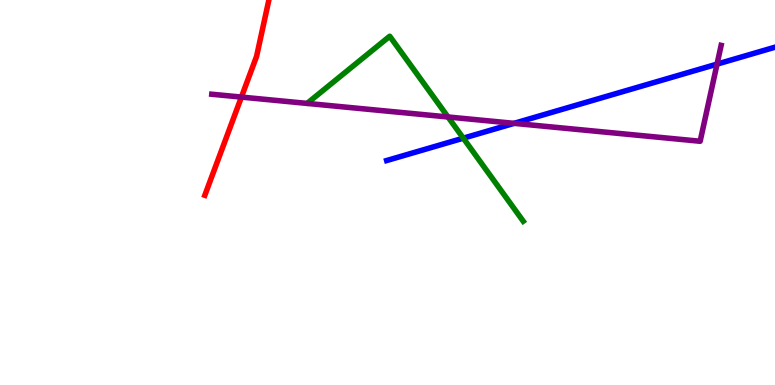[{'lines': ['blue', 'red'], 'intersections': []}, {'lines': ['green', 'red'], 'intersections': []}, {'lines': ['purple', 'red'], 'intersections': [{'x': 3.11, 'y': 7.48}]}, {'lines': ['blue', 'green'], 'intersections': [{'x': 5.98, 'y': 6.41}]}, {'lines': ['blue', 'purple'], 'intersections': [{'x': 6.63, 'y': 6.8}, {'x': 9.25, 'y': 8.33}]}, {'lines': ['green', 'purple'], 'intersections': [{'x': 5.78, 'y': 6.96}]}]